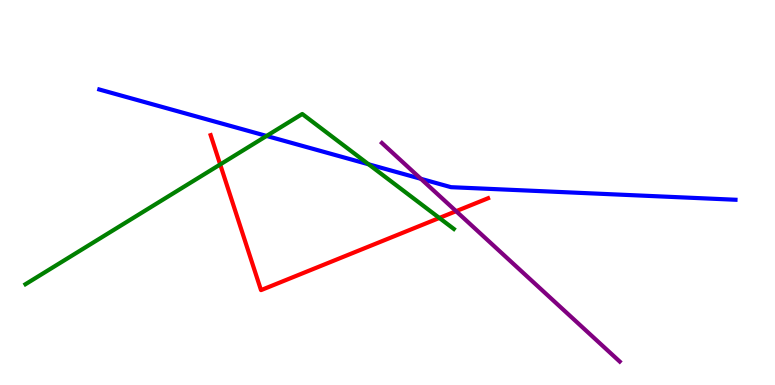[{'lines': ['blue', 'red'], 'intersections': []}, {'lines': ['green', 'red'], 'intersections': [{'x': 2.84, 'y': 5.73}, {'x': 5.67, 'y': 4.34}]}, {'lines': ['purple', 'red'], 'intersections': [{'x': 5.89, 'y': 4.51}]}, {'lines': ['blue', 'green'], 'intersections': [{'x': 3.44, 'y': 6.47}, {'x': 4.76, 'y': 5.73}]}, {'lines': ['blue', 'purple'], 'intersections': [{'x': 5.43, 'y': 5.36}]}, {'lines': ['green', 'purple'], 'intersections': []}]